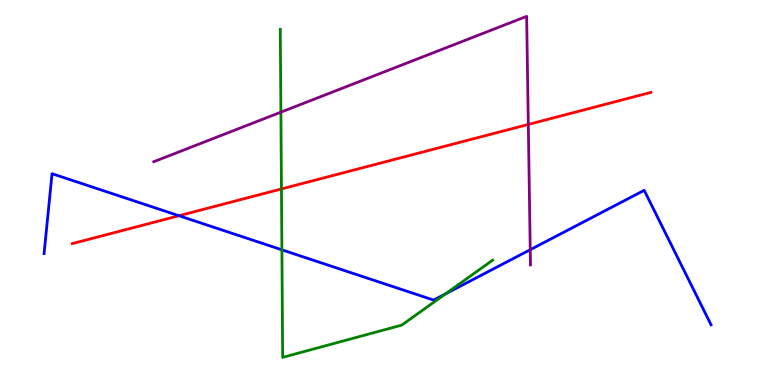[{'lines': ['blue', 'red'], 'intersections': [{'x': 2.31, 'y': 4.4}]}, {'lines': ['green', 'red'], 'intersections': [{'x': 3.63, 'y': 5.09}]}, {'lines': ['purple', 'red'], 'intersections': [{'x': 6.82, 'y': 6.77}]}, {'lines': ['blue', 'green'], 'intersections': [{'x': 3.64, 'y': 3.51}, {'x': 5.75, 'y': 2.36}]}, {'lines': ['blue', 'purple'], 'intersections': [{'x': 6.84, 'y': 3.51}]}, {'lines': ['green', 'purple'], 'intersections': [{'x': 3.62, 'y': 7.09}]}]